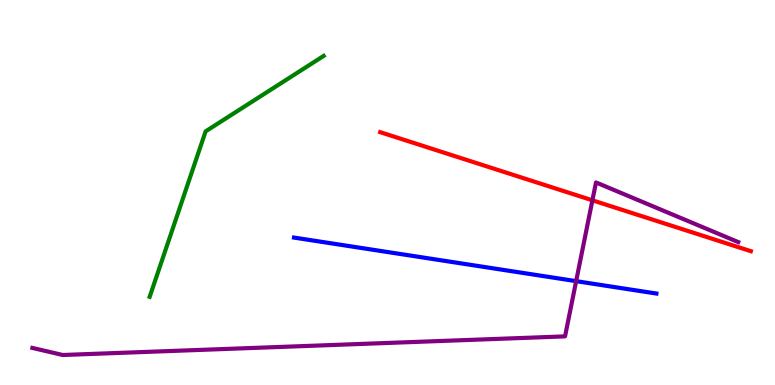[{'lines': ['blue', 'red'], 'intersections': []}, {'lines': ['green', 'red'], 'intersections': []}, {'lines': ['purple', 'red'], 'intersections': [{'x': 7.64, 'y': 4.8}]}, {'lines': ['blue', 'green'], 'intersections': []}, {'lines': ['blue', 'purple'], 'intersections': [{'x': 7.43, 'y': 2.7}]}, {'lines': ['green', 'purple'], 'intersections': []}]